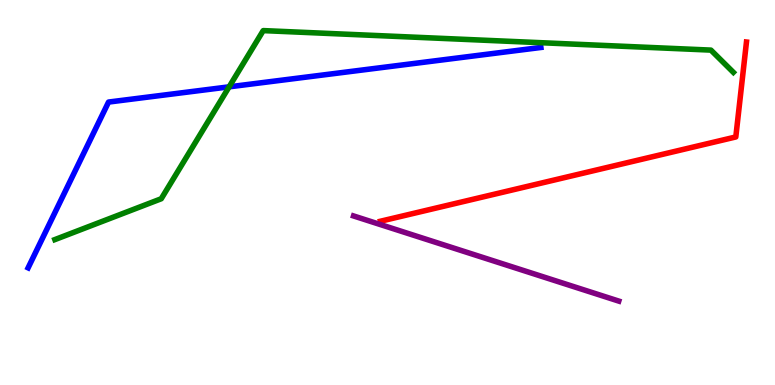[{'lines': ['blue', 'red'], 'intersections': []}, {'lines': ['green', 'red'], 'intersections': []}, {'lines': ['purple', 'red'], 'intersections': []}, {'lines': ['blue', 'green'], 'intersections': [{'x': 2.96, 'y': 7.74}]}, {'lines': ['blue', 'purple'], 'intersections': []}, {'lines': ['green', 'purple'], 'intersections': []}]